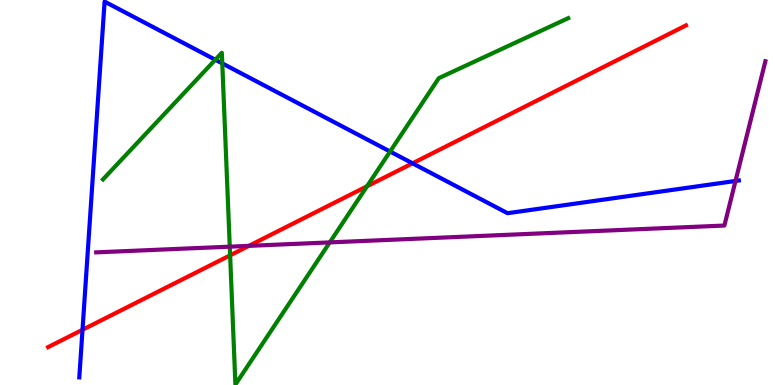[{'lines': ['blue', 'red'], 'intersections': [{'x': 1.06, 'y': 1.43}, {'x': 5.32, 'y': 5.76}]}, {'lines': ['green', 'red'], 'intersections': [{'x': 2.97, 'y': 3.37}, {'x': 4.74, 'y': 5.16}]}, {'lines': ['purple', 'red'], 'intersections': [{'x': 3.21, 'y': 3.61}]}, {'lines': ['blue', 'green'], 'intersections': [{'x': 2.78, 'y': 8.45}, {'x': 2.87, 'y': 8.35}, {'x': 5.03, 'y': 6.06}]}, {'lines': ['blue', 'purple'], 'intersections': [{'x': 9.49, 'y': 5.3}]}, {'lines': ['green', 'purple'], 'intersections': [{'x': 2.96, 'y': 3.59}, {'x': 4.25, 'y': 3.7}]}]